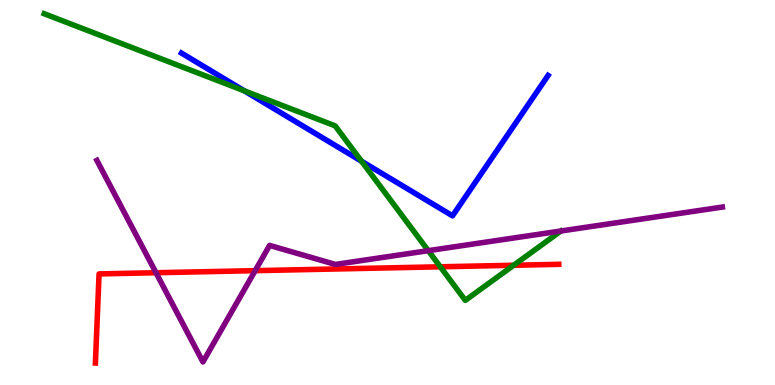[{'lines': ['blue', 'red'], 'intersections': []}, {'lines': ['green', 'red'], 'intersections': [{'x': 5.68, 'y': 3.07}, {'x': 6.63, 'y': 3.11}]}, {'lines': ['purple', 'red'], 'intersections': [{'x': 2.01, 'y': 2.92}, {'x': 3.29, 'y': 2.97}]}, {'lines': ['blue', 'green'], 'intersections': [{'x': 3.15, 'y': 7.64}, {'x': 4.66, 'y': 5.81}]}, {'lines': ['blue', 'purple'], 'intersections': []}, {'lines': ['green', 'purple'], 'intersections': [{'x': 5.53, 'y': 3.49}]}]